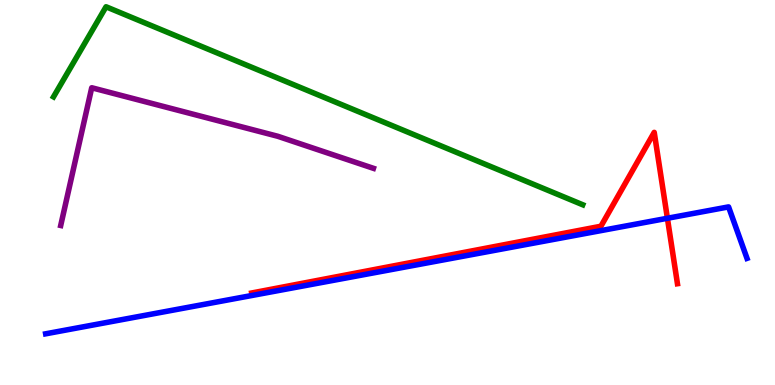[{'lines': ['blue', 'red'], 'intersections': [{'x': 8.61, 'y': 4.33}]}, {'lines': ['green', 'red'], 'intersections': []}, {'lines': ['purple', 'red'], 'intersections': []}, {'lines': ['blue', 'green'], 'intersections': []}, {'lines': ['blue', 'purple'], 'intersections': []}, {'lines': ['green', 'purple'], 'intersections': []}]